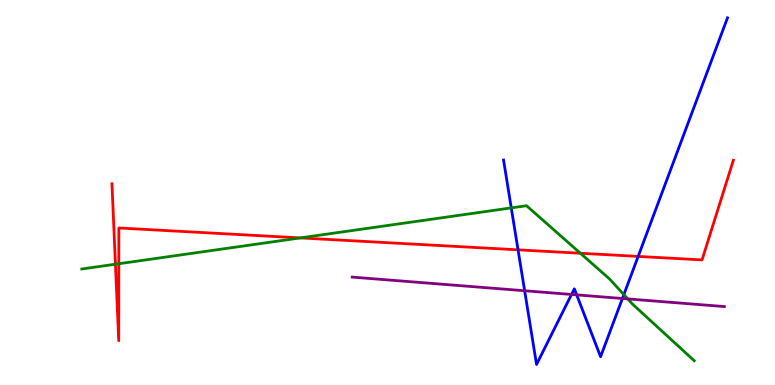[{'lines': ['blue', 'red'], 'intersections': [{'x': 6.68, 'y': 3.51}, {'x': 8.23, 'y': 3.34}]}, {'lines': ['green', 'red'], 'intersections': [{'x': 1.49, 'y': 3.14}, {'x': 1.53, 'y': 3.15}, {'x': 3.87, 'y': 3.82}, {'x': 7.49, 'y': 3.42}]}, {'lines': ['purple', 'red'], 'intersections': []}, {'lines': ['blue', 'green'], 'intersections': [{'x': 6.6, 'y': 4.6}, {'x': 8.05, 'y': 2.35}]}, {'lines': ['blue', 'purple'], 'intersections': [{'x': 6.77, 'y': 2.45}, {'x': 7.37, 'y': 2.35}, {'x': 7.44, 'y': 2.34}, {'x': 8.03, 'y': 2.25}]}, {'lines': ['green', 'purple'], 'intersections': [{'x': 8.1, 'y': 2.24}]}]